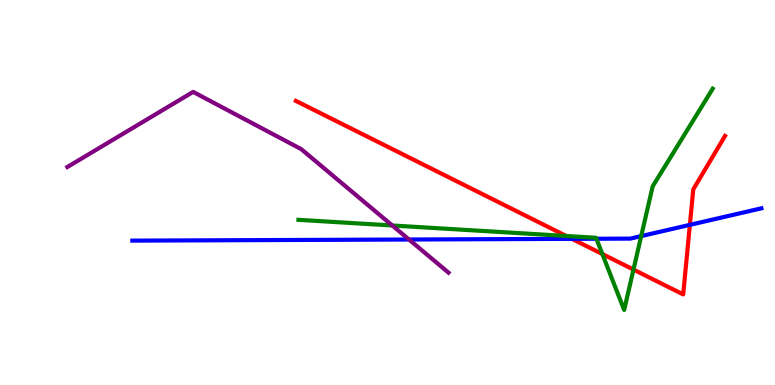[{'lines': ['blue', 'red'], 'intersections': [{'x': 7.38, 'y': 3.8}, {'x': 8.9, 'y': 4.16}]}, {'lines': ['green', 'red'], 'intersections': [{'x': 7.31, 'y': 3.87}, {'x': 7.77, 'y': 3.4}, {'x': 8.17, 'y': 3.0}]}, {'lines': ['purple', 'red'], 'intersections': []}, {'lines': ['blue', 'green'], 'intersections': [{'x': 7.7, 'y': 3.8}, {'x': 8.27, 'y': 3.87}]}, {'lines': ['blue', 'purple'], 'intersections': [{'x': 5.28, 'y': 3.78}]}, {'lines': ['green', 'purple'], 'intersections': [{'x': 5.06, 'y': 4.14}]}]